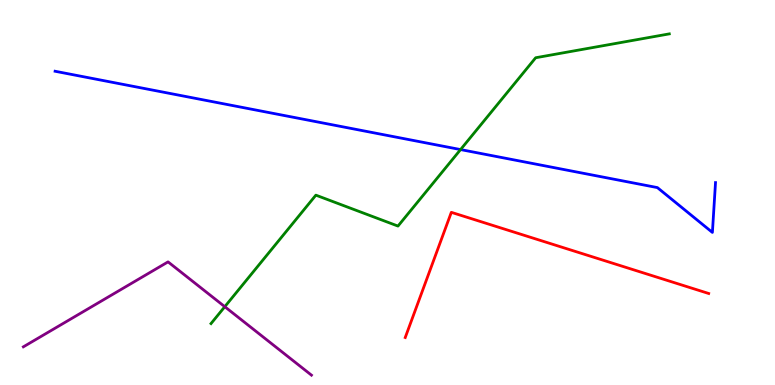[{'lines': ['blue', 'red'], 'intersections': []}, {'lines': ['green', 'red'], 'intersections': []}, {'lines': ['purple', 'red'], 'intersections': []}, {'lines': ['blue', 'green'], 'intersections': [{'x': 5.94, 'y': 6.11}]}, {'lines': ['blue', 'purple'], 'intersections': []}, {'lines': ['green', 'purple'], 'intersections': [{'x': 2.9, 'y': 2.03}]}]